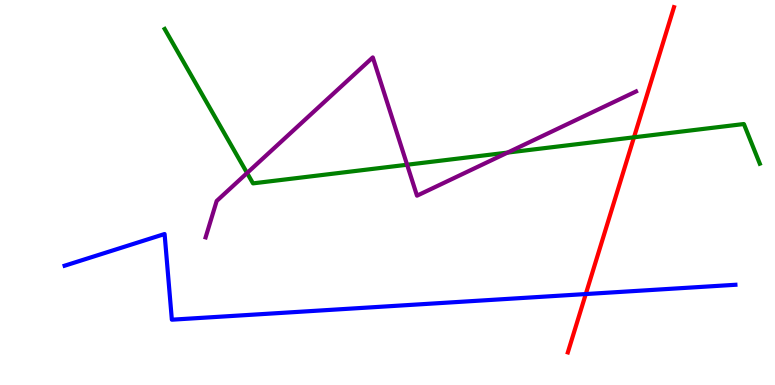[{'lines': ['blue', 'red'], 'intersections': [{'x': 7.56, 'y': 2.36}]}, {'lines': ['green', 'red'], 'intersections': [{'x': 8.18, 'y': 6.43}]}, {'lines': ['purple', 'red'], 'intersections': []}, {'lines': ['blue', 'green'], 'intersections': []}, {'lines': ['blue', 'purple'], 'intersections': []}, {'lines': ['green', 'purple'], 'intersections': [{'x': 3.19, 'y': 5.51}, {'x': 5.25, 'y': 5.72}, {'x': 6.55, 'y': 6.04}]}]